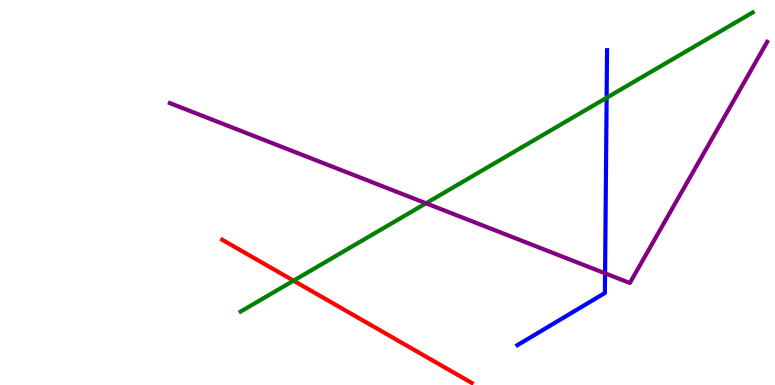[{'lines': ['blue', 'red'], 'intersections': []}, {'lines': ['green', 'red'], 'intersections': [{'x': 3.79, 'y': 2.71}]}, {'lines': ['purple', 'red'], 'intersections': []}, {'lines': ['blue', 'green'], 'intersections': [{'x': 7.83, 'y': 7.46}]}, {'lines': ['blue', 'purple'], 'intersections': [{'x': 7.81, 'y': 2.9}]}, {'lines': ['green', 'purple'], 'intersections': [{'x': 5.5, 'y': 4.72}]}]